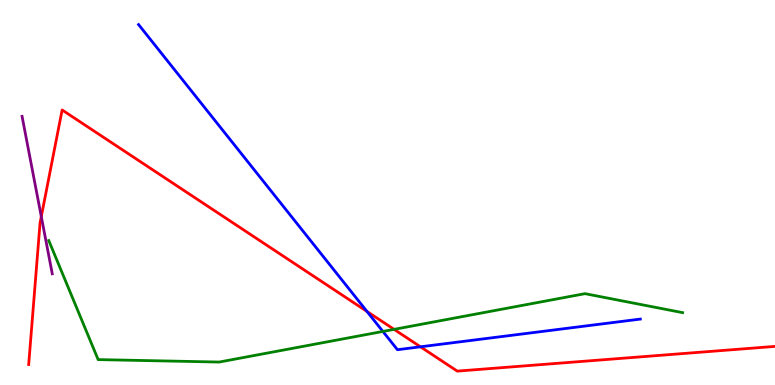[{'lines': ['blue', 'red'], 'intersections': [{'x': 4.74, 'y': 1.91}, {'x': 5.43, 'y': 0.992}]}, {'lines': ['green', 'red'], 'intersections': [{'x': 5.08, 'y': 1.45}]}, {'lines': ['purple', 'red'], 'intersections': [{'x': 0.533, 'y': 4.37}]}, {'lines': ['blue', 'green'], 'intersections': [{'x': 4.94, 'y': 1.39}]}, {'lines': ['blue', 'purple'], 'intersections': []}, {'lines': ['green', 'purple'], 'intersections': []}]